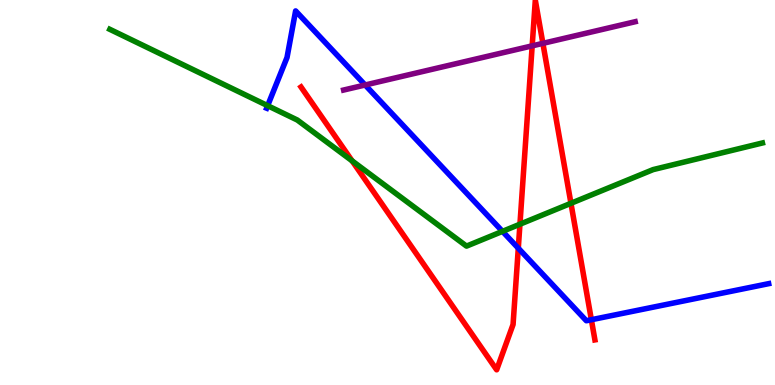[{'lines': ['blue', 'red'], 'intersections': [{'x': 6.69, 'y': 3.55}, {'x': 7.63, 'y': 1.7}]}, {'lines': ['green', 'red'], 'intersections': [{'x': 4.54, 'y': 5.82}, {'x': 6.71, 'y': 4.18}, {'x': 7.37, 'y': 4.72}]}, {'lines': ['purple', 'red'], 'intersections': [{'x': 6.87, 'y': 8.81}, {'x': 7.01, 'y': 8.87}]}, {'lines': ['blue', 'green'], 'intersections': [{'x': 3.45, 'y': 7.26}, {'x': 6.48, 'y': 3.99}]}, {'lines': ['blue', 'purple'], 'intersections': [{'x': 4.71, 'y': 7.79}]}, {'lines': ['green', 'purple'], 'intersections': []}]